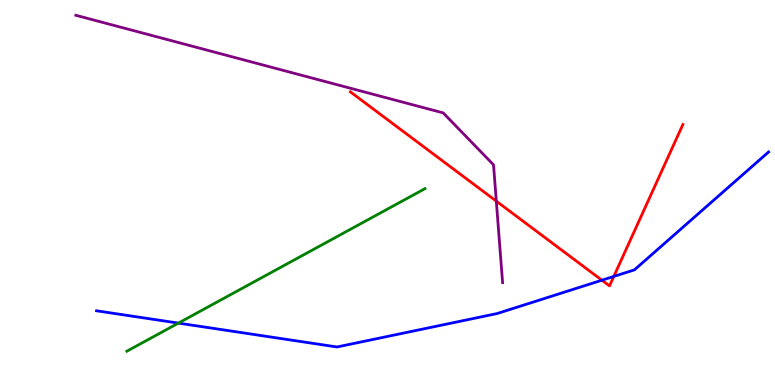[{'lines': ['blue', 'red'], 'intersections': [{'x': 7.77, 'y': 2.72}, {'x': 7.92, 'y': 2.82}]}, {'lines': ['green', 'red'], 'intersections': []}, {'lines': ['purple', 'red'], 'intersections': [{'x': 6.4, 'y': 4.78}]}, {'lines': ['blue', 'green'], 'intersections': [{'x': 2.3, 'y': 1.61}]}, {'lines': ['blue', 'purple'], 'intersections': []}, {'lines': ['green', 'purple'], 'intersections': []}]